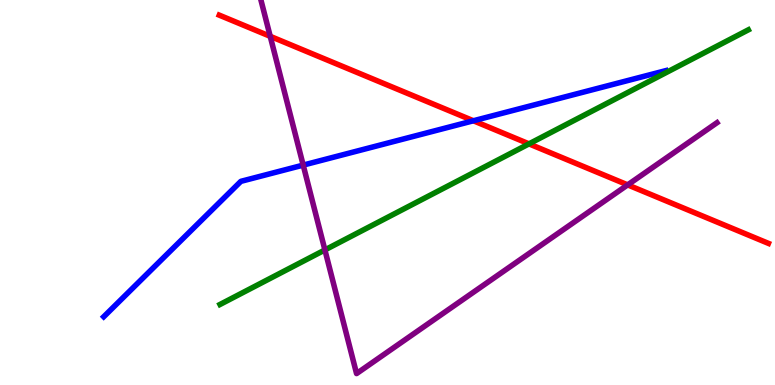[{'lines': ['blue', 'red'], 'intersections': [{'x': 6.11, 'y': 6.86}]}, {'lines': ['green', 'red'], 'intersections': [{'x': 6.83, 'y': 6.26}]}, {'lines': ['purple', 'red'], 'intersections': [{'x': 3.49, 'y': 9.06}, {'x': 8.1, 'y': 5.2}]}, {'lines': ['blue', 'green'], 'intersections': []}, {'lines': ['blue', 'purple'], 'intersections': [{'x': 3.91, 'y': 5.71}]}, {'lines': ['green', 'purple'], 'intersections': [{'x': 4.19, 'y': 3.51}]}]